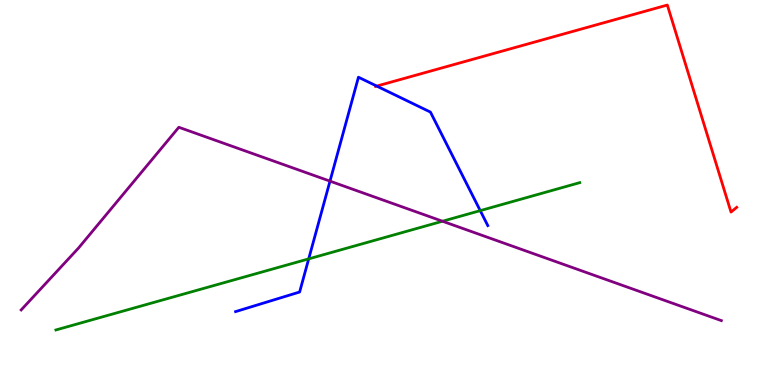[{'lines': ['blue', 'red'], 'intersections': [{'x': 4.86, 'y': 7.76}]}, {'lines': ['green', 'red'], 'intersections': []}, {'lines': ['purple', 'red'], 'intersections': []}, {'lines': ['blue', 'green'], 'intersections': [{'x': 3.98, 'y': 3.28}, {'x': 6.2, 'y': 4.53}]}, {'lines': ['blue', 'purple'], 'intersections': [{'x': 4.26, 'y': 5.3}]}, {'lines': ['green', 'purple'], 'intersections': [{'x': 5.71, 'y': 4.25}]}]